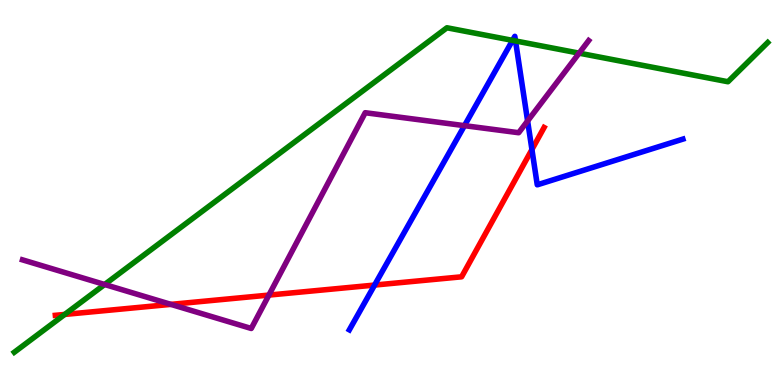[{'lines': ['blue', 'red'], 'intersections': [{'x': 4.83, 'y': 2.6}, {'x': 6.86, 'y': 6.12}]}, {'lines': ['green', 'red'], 'intersections': [{'x': 0.835, 'y': 1.83}]}, {'lines': ['purple', 'red'], 'intersections': [{'x': 2.21, 'y': 2.09}, {'x': 3.47, 'y': 2.34}]}, {'lines': ['blue', 'green'], 'intersections': [{'x': 6.61, 'y': 8.95}, {'x': 6.65, 'y': 8.94}]}, {'lines': ['blue', 'purple'], 'intersections': [{'x': 5.99, 'y': 6.74}, {'x': 6.81, 'y': 6.86}]}, {'lines': ['green', 'purple'], 'intersections': [{'x': 1.35, 'y': 2.61}, {'x': 7.47, 'y': 8.62}]}]